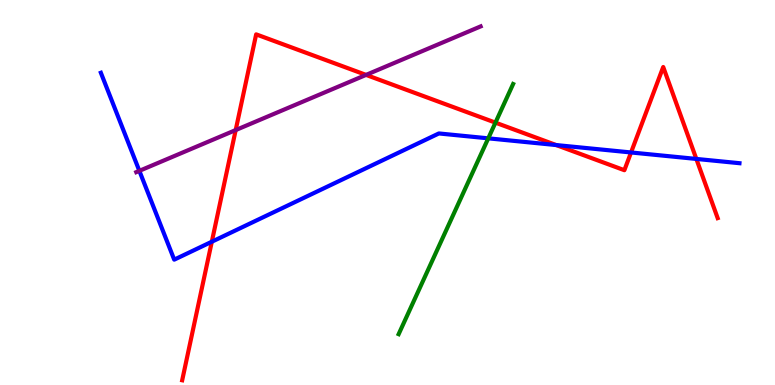[{'lines': ['blue', 'red'], 'intersections': [{'x': 2.73, 'y': 3.72}, {'x': 7.18, 'y': 6.23}, {'x': 8.14, 'y': 6.04}, {'x': 8.99, 'y': 5.87}]}, {'lines': ['green', 'red'], 'intersections': [{'x': 6.39, 'y': 6.81}]}, {'lines': ['purple', 'red'], 'intersections': [{'x': 3.04, 'y': 6.62}, {'x': 4.72, 'y': 8.05}]}, {'lines': ['blue', 'green'], 'intersections': [{'x': 6.3, 'y': 6.41}]}, {'lines': ['blue', 'purple'], 'intersections': [{'x': 1.8, 'y': 5.56}]}, {'lines': ['green', 'purple'], 'intersections': []}]